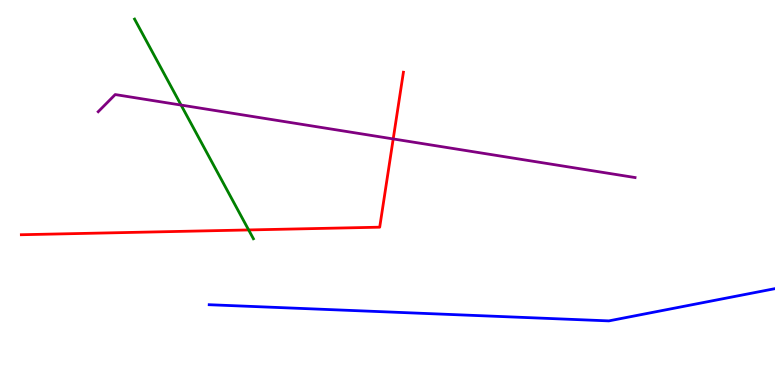[{'lines': ['blue', 'red'], 'intersections': []}, {'lines': ['green', 'red'], 'intersections': [{'x': 3.21, 'y': 4.03}]}, {'lines': ['purple', 'red'], 'intersections': [{'x': 5.07, 'y': 6.39}]}, {'lines': ['blue', 'green'], 'intersections': []}, {'lines': ['blue', 'purple'], 'intersections': []}, {'lines': ['green', 'purple'], 'intersections': [{'x': 2.34, 'y': 7.27}]}]